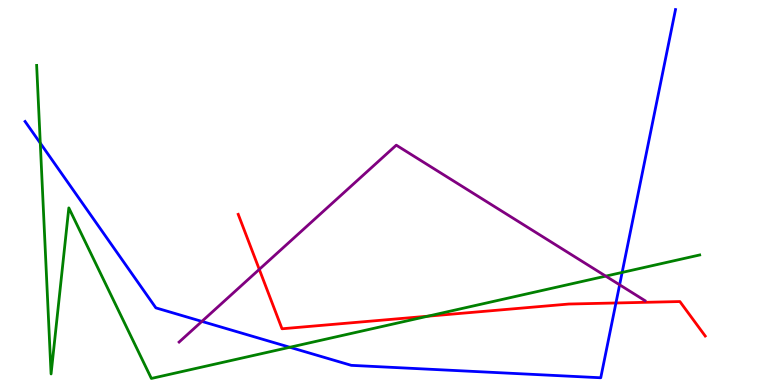[{'lines': ['blue', 'red'], 'intersections': [{'x': 7.95, 'y': 2.13}]}, {'lines': ['green', 'red'], 'intersections': [{'x': 5.52, 'y': 1.79}]}, {'lines': ['purple', 'red'], 'intersections': [{'x': 3.35, 'y': 3.0}]}, {'lines': ['blue', 'green'], 'intersections': [{'x': 0.52, 'y': 6.28}, {'x': 3.74, 'y': 0.98}, {'x': 8.03, 'y': 2.92}]}, {'lines': ['blue', 'purple'], 'intersections': [{'x': 2.61, 'y': 1.65}, {'x': 8.0, 'y': 2.6}]}, {'lines': ['green', 'purple'], 'intersections': [{'x': 7.82, 'y': 2.83}]}]